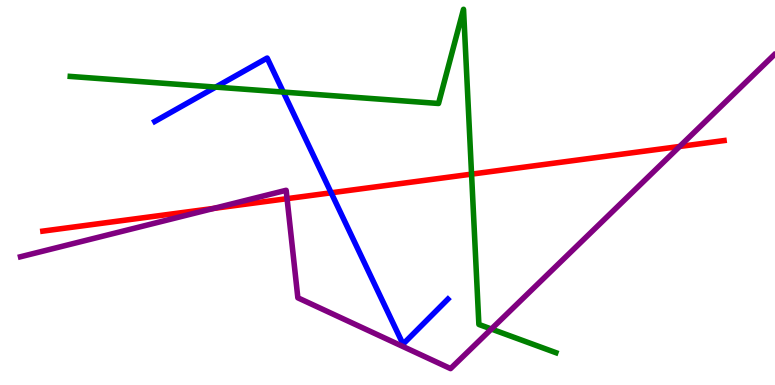[{'lines': ['blue', 'red'], 'intersections': [{'x': 4.27, 'y': 4.99}]}, {'lines': ['green', 'red'], 'intersections': [{'x': 6.08, 'y': 5.48}]}, {'lines': ['purple', 'red'], 'intersections': [{'x': 2.76, 'y': 4.59}, {'x': 3.7, 'y': 4.84}, {'x': 8.77, 'y': 6.2}]}, {'lines': ['blue', 'green'], 'intersections': [{'x': 2.78, 'y': 7.74}, {'x': 3.66, 'y': 7.61}]}, {'lines': ['blue', 'purple'], 'intersections': []}, {'lines': ['green', 'purple'], 'intersections': [{'x': 6.34, 'y': 1.45}]}]